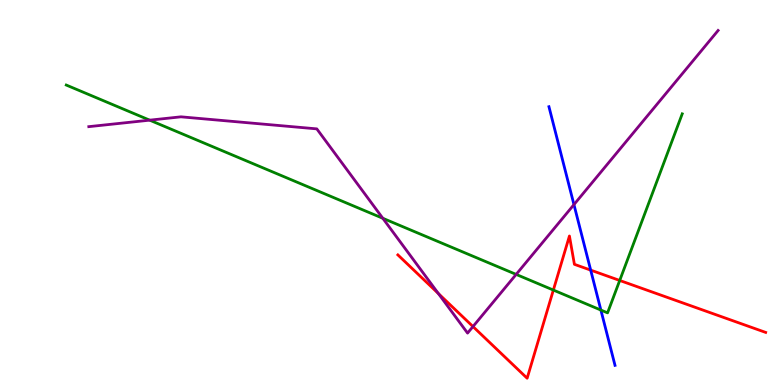[{'lines': ['blue', 'red'], 'intersections': [{'x': 7.62, 'y': 2.98}]}, {'lines': ['green', 'red'], 'intersections': [{'x': 7.14, 'y': 2.47}, {'x': 8.0, 'y': 2.72}]}, {'lines': ['purple', 'red'], 'intersections': [{'x': 5.66, 'y': 2.38}, {'x': 6.1, 'y': 1.52}]}, {'lines': ['blue', 'green'], 'intersections': [{'x': 7.75, 'y': 1.95}]}, {'lines': ['blue', 'purple'], 'intersections': [{'x': 7.41, 'y': 4.69}]}, {'lines': ['green', 'purple'], 'intersections': [{'x': 1.93, 'y': 6.88}, {'x': 4.94, 'y': 4.33}, {'x': 6.66, 'y': 2.87}]}]